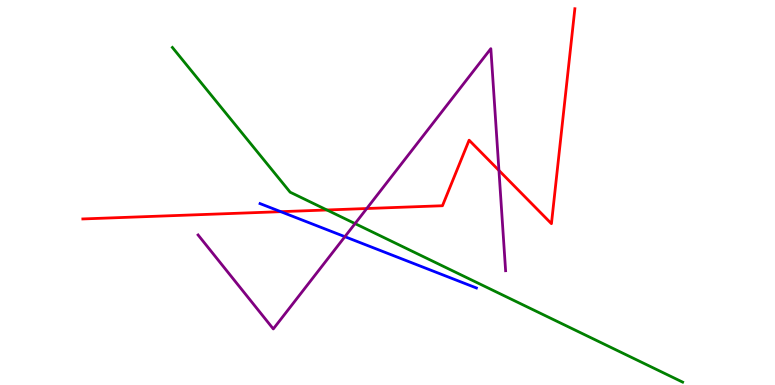[{'lines': ['blue', 'red'], 'intersections': [{'x': 3.62, 'y': 4.5}]}, {'lines': ['green', 'red'], 'intersections': [{'x': 4.22, 'y': 4.55}]}, {'lines': ['purple', 'red'], 'intersections': [{'x': 4.73, 'y': 4.58}, {'x': 6.44, 'y': 5.57}]}, {'lines': ['blue', 'green'], 'intersections': []}, {'lines': ['blue', 'purple'], 'intersections': [{'x': 4.45, 'y': 3.85}]}, {'lines': ['green', 'purple'], 'intersections': [{'x': 4.58, 'y': 4.19}]}]